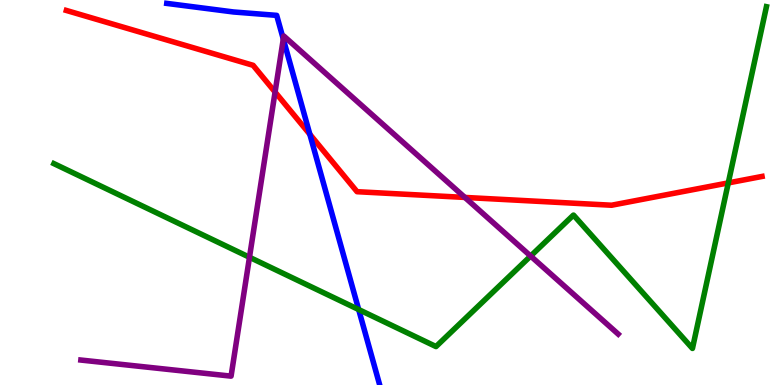[{'lines': ['blue', 'red'], 'intersections': [{'x': 4.0, 'y': 6.51}]}, {'lines': ['green', 'red'], 'intersections': [{'x': 9.4, 'y': 5.25}]}, {'lines': ['purple', 'red'], 'intersections': [{'x': 3.55, 'y': 7.61}, {'x': 6.0, 'y': 4.87}]}, {'lines': ['blue', 'green'], 'intersections': [{'x': 4.63, 'y': 1.96}]}, {'lines': ['blue', 'purple'], 'intersections': [{'x': 3.66, 'y': 8.99}]}, {'lines': ['green', 'purple'], 'intersections': [{'x': 3.22, 'y': 3.32}, {'x': 6.85, 'y': 3.35}]}]